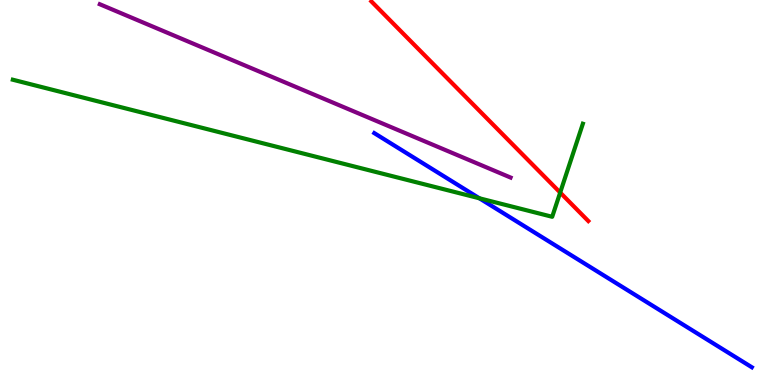[{'lines': ['blue', 'red'], 'intersections': []}, {'lines': ['green', 'red'], 'intersections': [{'x': 7.23, 'y': 5.0}]}, {'lines': ['purple', 'red'], 'intersections': []}, {'lines': ['blue', 'green'], 'intersections': [{'x': 6.19, 'y': 4.85}]}, {'lines': ['blue', 'purple'], 'intersections': []}, {'lines': ['green', 'purple'], 'intersections': []}]